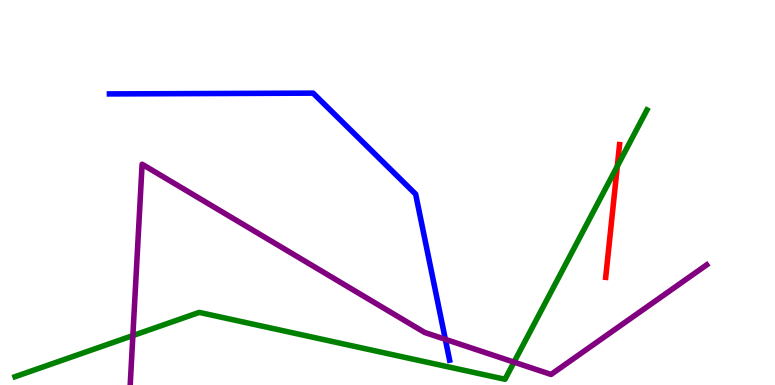[{'lines': ['blue', 'red'], 'intersections': []}, {'lines': ['green', 'red'], 'intersections': [{'x': 7.97, 'y': 5.68}]}, {'lines': ['purple', 'red'], 'intersections': []}, {'lines': ['blue', 'green'], 'intersections': []}, {'lines': ['blue', 'purple'], 'intersections': [{'x': 5.75, 'y': 1.19}]}, {'lines': ['green', 'purple'], 'intersections': [{'x': 1.71, 'y': 1.28}, {'x': 6.63, 'y': 0.594}]}]